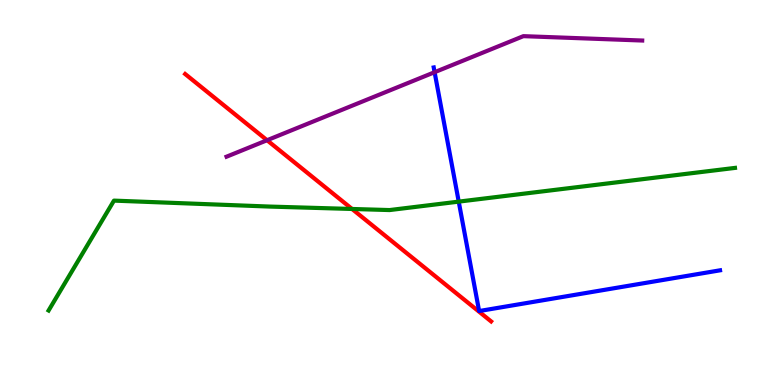[{'lines': ['blue', 'red'], 'intersections': []}, {'lines': ['green', 'red'], 'intersections': [{'x': 4.54, 'y': 4.57}]}, {'lines': ['purple', 'red'], 'intersections': [{'x': 3.45, 'y': 6.36}]}, {'lines': ['blue', 'green'], 'intersections': [{'x': 5.92, 'y': 4.76}]}, {'lines': ['blue', 'purple'], 'intersections': [{'x': 5.61, 'y': 8.12}]}, {'lines': ['green', 'purple'], 'intersections': []}]